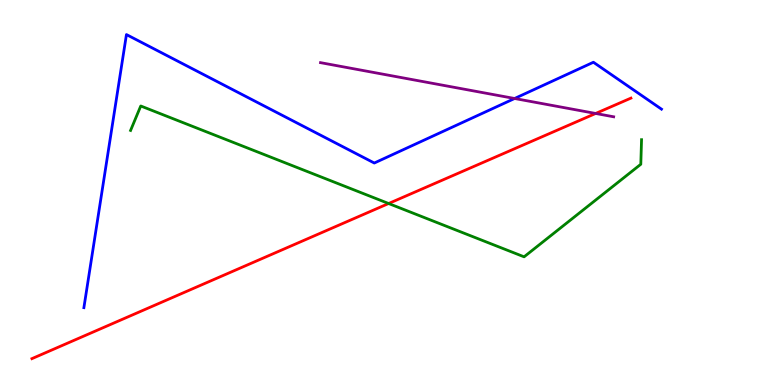[{'lines': ['blue', 'red'], 'intersections': []}, {'lines': ['green', 'red'], 'intersections': [{'x': 5.01, 'y': 4.71}]}, {'lines': ['purple', 'red'], 'intersections': [{'x': 7.69, 'y': 7.05}]}, {'lines': ['blue', 'green'], 'intersections': []}, {'lines': ['blue', 'purple'], 'intersections': [{'x': 6.64, 'y': 7.44}]}, {'lines': ['green', 'purple'], 'intersections': []}]